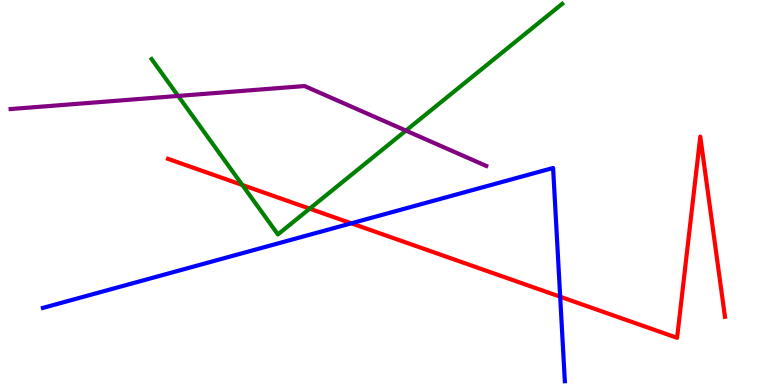[{'lines': ['blue', 'red'], 'intersections': [{'x': 4.53, 'y': 4.2}, {'x': 7.23, 'y': 2.29}]}, {'lines': ['green', 'red'], 'intersections': [{'x': 3.13, 'y': 5.2}, {'x': 4.0, 'y': 4.58}]}, {'lines': ['purple', 'red'], 'intersections': []}, {'lines': ['blue', 'green'], 'intersections': []}, {'lines': ['blue', 'purple'], 'intersections': []}, {'lines': ['green', 'purple'], 'intersections': [{'x': 2.3, 'y': 7.51}, {'x': 5.24, 'y': 6.61}]}]